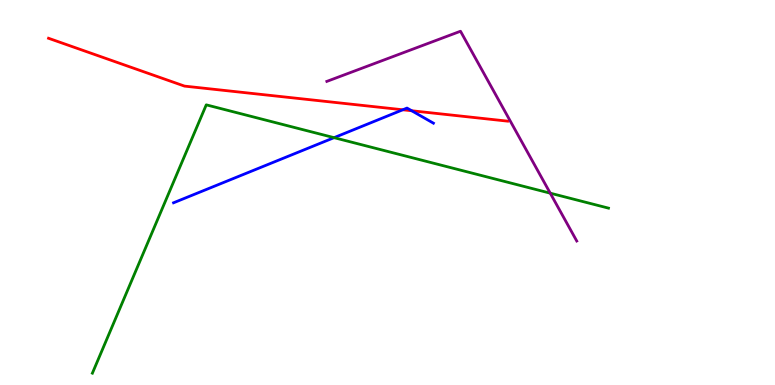[{'lines': ['blue', 'red'], 'intersections': [{'x': 5.2, 'y': 7.15}, {'x': 5.31, 'y': 7.12}]}, {'lines': ['green', 'red'], 'intersections': []}, {'lines': ['purple', 'red'], 'intersections': []}, {'lines': ['blue', 'green'], 'intersections': [{'x': 4.31, 'y': 6.42}]}, {'lines': ['blue', 'purple'], 'intersections': []}, {'lines': ['green', 'purple'], 'intersections': [{'x': 7.1, 'y': 4.98}]}]